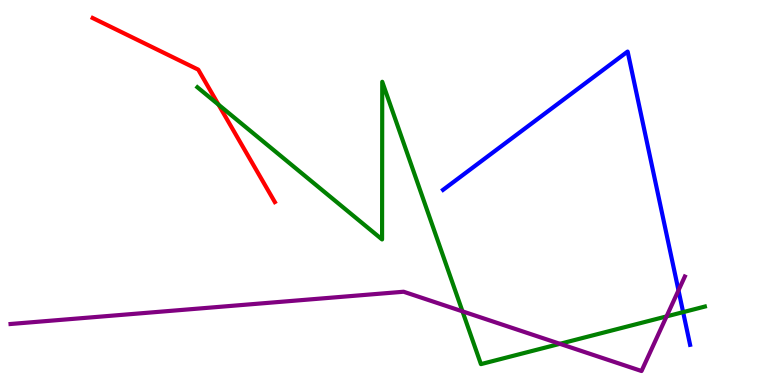[{'lines': ['blue', 'red'], 'intersections': []}, {'lines': ['green', 'red'], 'intersections': [{'x': 2.82, 'y': 7.28}]}, {'lines': ['purple', 'red'], 'intersections': []}, {'lines': ['blue', 'green'], 'intersections': [{'x': 8.81, 'y': 1.89}]}, {'lines': ['blue', 'purple'], 'intersections': [{'x': 8.75, 'y': 2.46}]}, {'lines': ['green', 'purple'], 'intersections': [{'x': 5.97, 'y': 1.91}, {'x': 7.22, 'y': 1.07}, {'x': 8.6, 'y': 1.78}]}]